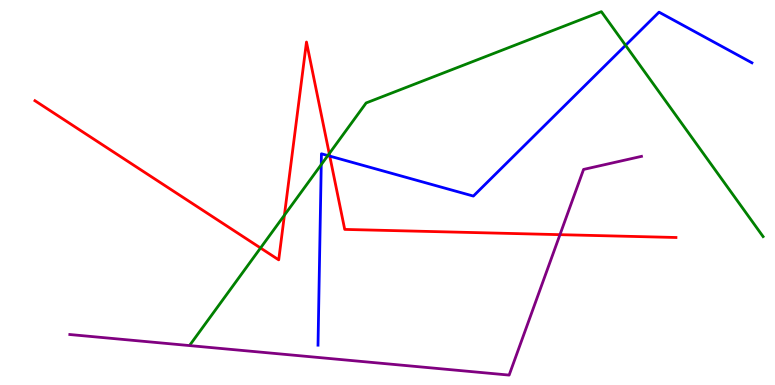[{'lines': ['blue', 'red'], 'intersections': [{'x': 4.26, 'y': 5.95}]}, {'lines': ['green', 'red'], 'intersections': [{'x': 3.36, 'y': 3.56}, {'x': 3.67, 'y': 4.41}, {'x': 4.25, 'y': 6.01}]}, {'lines': ['purple', 'red'], 'intersections': [{'x': 7.23, 'y': 3.9}]}, {'lines': ['blue', 'green'], 'intersections': [{'x': 4.15, 'y': 5.72}, {'x': 4.23, 'y': 5.96}, {'x': 8.07, 'y': 8.82}]}, {'lines': ['blue', 'purple'], 'intersections': []}, {'lines': ['green', 'purple'], 'intersections': []}]